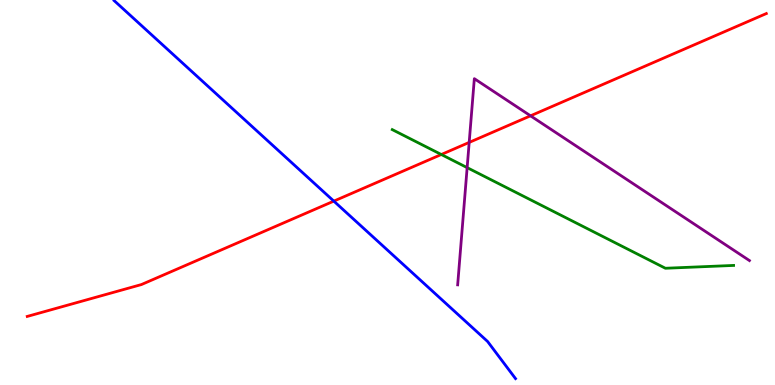[{'lines': ['blue', 'red'], 'intersections': [{'x': 4.31, 'y': 4.78}]}, {'lines': ['green', 'red'], 'intersections': [{'x': 5.69, 'y': 5.99}]}, {'lines': ['purple', 'red'], 'intersections': [{'x': 6.05, 'y': 6.3}, {'x': 6.85, 'y': 6.99}]}, {'lines': ['blue', 'green'], 'intersections': []}, {'lines': ['blue', 'purple'], 'intersections': []}, {'lines': ['green', 'purple'], 'intersections': [{'x': 6.03, 'y': 5.65}]}]